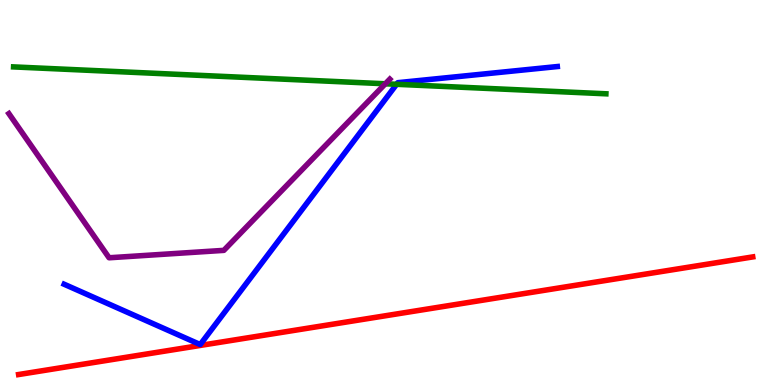[{'lines': ['blue', 'red'], 'intersections': []}, {'lines': ['green', 'red'], 'intersections': []}, {'lines': ['purple', 'red'], 'intersections': []}, {'lines': ['blue', 'green'], 'intersections': [{'x': 5.12, 'y': 7.81}]}, {'lines': ['blue', 'purple'], 'intersections': []}, {'lines': ['green', 'purple'], 'intersections': [{'x': 4.97, 'y': 7.82}]}]